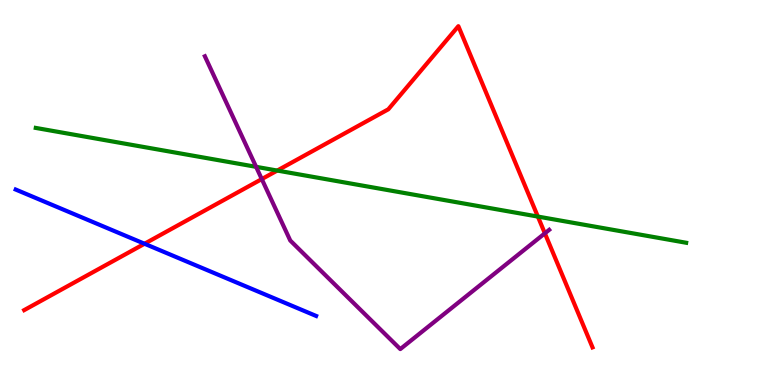[{'lines': ['blue', 'red'], 'intersections': [{'x': 1.86, 'y': 3.67}]}, {'lines': ['green', 'red'], 'intersections': [{'x': 3.58, 'y': 5.57}, {'x': 6.94, 'y': 4.37}]}, {'lines': ['purple', 'red'], 'intersections': [{'x': 3.38, 'y': 5.35}, {'x': 7.03, 'y': 3.94}]}, {'lines': ['blue', 'green'], 'intersections': []}, {'lines': ['blue', 'purple'], 'intersections': []}, {'lines': ['green', 'purple'], 'intersections': [{'x': 3.3, 'y': 5.67}]}]